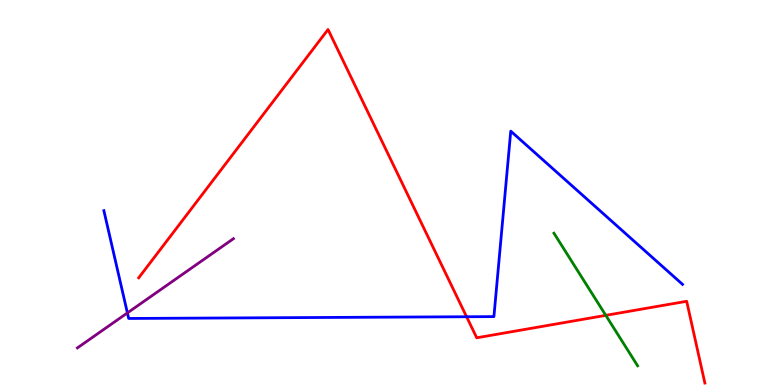[{'lines': ['blue', 'red'], 'intersections': [{'x': 6.02, 'y': 1.77}]}, {'lines': ['green', 'red'], 'intersections': [{'x': 7.82, 'y': 1.81}]}, {'lines': ['purple', 'red'], 'intersections': []}, {'lines': ['blue', 'green'], 'intersections': []}, {'lines': ['blue', 'purple'], 'intersections': [{'x': 1.64, 'y': 1.87}]}, {'lines': ['green', 'purple'], 'intersections': []}]